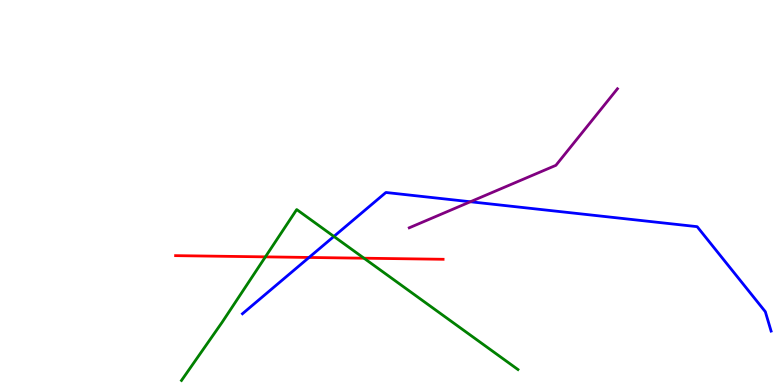[{'lines': ['blue', 'red'], 'intersections': [{'x': 3.99, 'y': 3.31}]}, {'lines': ['green', 'red'], 'intersections': [{'x': 3.42, 'y': 3.33}, {'x': 4.7, 'y': 3.29}]}, {'lines': ['purple', 'red'], 'intersections': []}, {'lines': ['blue', 'green'], 'intersections': [{'x': 4.31, 'y': 3.86}]}, {'lines': ['blue', 'purple'], 'intersections': [{'x': 6.07, 'y': 4.76}]}, {'lines': ['green', 'purple'], 'intersections': []}]